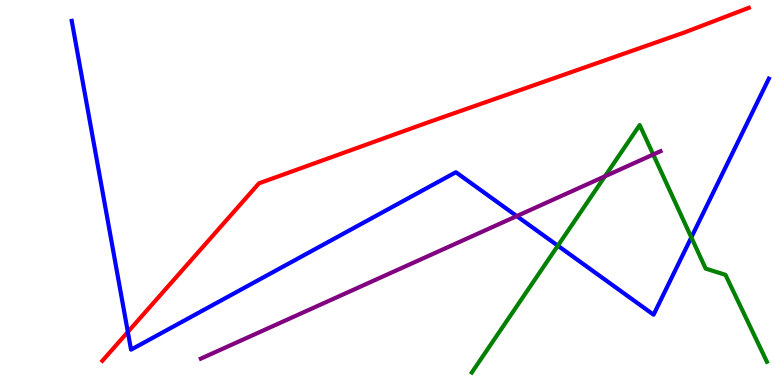[{'lines': ['blue', 'red'], 'intersections': [{'x': 1.65, 'y': 1.38}]}, {'lines': ['green', 'red'], 'intersections': []}, {'lines': ['purple', 'red'], 'intersections': []}, {'lines': ['blue', 'green'], 'intersections': [{'x': 7.2, 'y': 3.62}, {'x': 8.92, 'y': 3.83}]}, {'lines': ['blue', 'purple'], 'intersections': [{'x': 6.67, 'y': 4.39}]}, {'lines': ['green', 'purple'], 'intersections': [{'x': 7.81, 'y': 5.42}, {'x': 8.43, 'y': 5.99}]}]